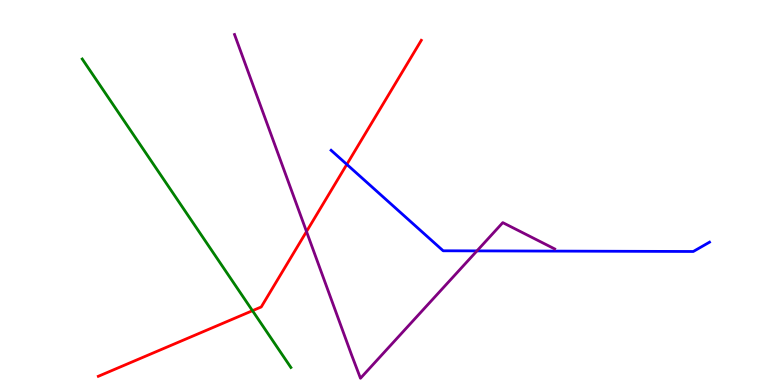[{'lines': ['blue', 'red'], 'intersections': [{'x': 4.48, 'y': 5.73}]}, {'lines': ['green', 'red'], 'intersections': [{'x': 3.26, 'y': 1.93}]}, {'lines': ['purple', 'red'], 'intersections': [{'x': 3.95, 'y': 3.99}]}, {'lines': ['blue', 'green'], 'intersections': []}, {'lines': ['blue', 'purple'], 'intersections': [{'x': 6.15, 'y': 3.48}]}, {'lines': ['green', 'purple'], 'intersections': []}]